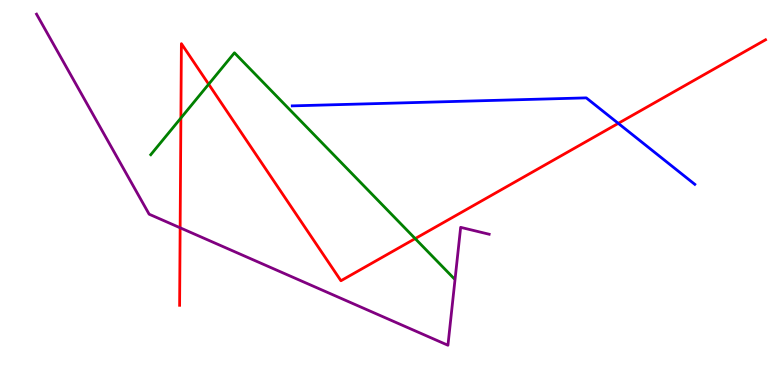[{'lines': ['blue', 'red'], 'intersections': [{'x': 7.98, 'y': 6.8}]}, {'lines': ['green', 'red'], 'intersections': [{'x': 2.33, 'y': 6.93}, {'x': 2.69, 'y': 7.81}, {'x': 5.36, 'y': 3.8}]}, {'lines': ['purple', 'red'], 'intersections': [{'x': 2.32, 'y': 4.08}]}, {'lines': ['blue', 'green'], 'intersections': []}, {'lines': ['blue', 'purple'], 'intersections': []}, {'lines': ['green', 'purple'], 'intersections': []}]